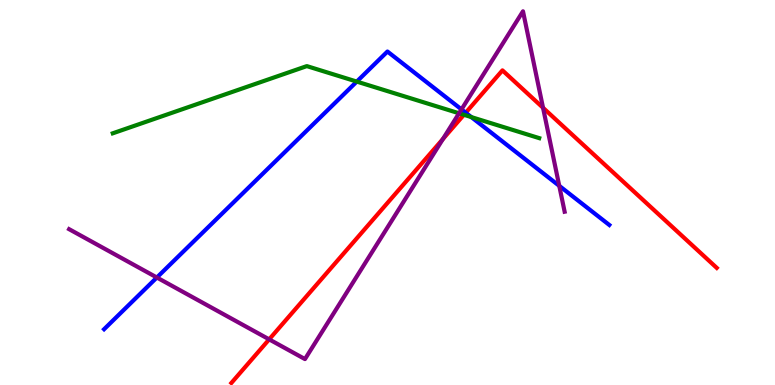[{'lines': ['blue', 'red'], 'intersections': [{'x': 6.01, 'y': 7.07}]}, {'lines': ['green', 'red'], 'intersections': [{'x': 5.99, 'y': 7.02}]}, {'lines': ['purple', 'red'], 'intersections': [{'x': 3.47, 'y': 1.19}, {'x': 5.72, 'y': 6.39}, {'x': 7.01, 'y': 7.2}]}, {'lines': ['blue', 'green'], 'intersections': [{'x': 4.6, 'y': 7.88}, {'x': 6.08, 'y': 6.96}]}, {'lines': ['blue', 'purple'], 'intersections': [{'x': 2.02, 'y': 2.79}, {'x': 5.95, 'y': 7.16}, {'x': 7.22, 'y': 5.17}]}, {'lines': ['green', 'purple'], 'intersections': [{'x': 5.92, 'y': 7.06}]}]